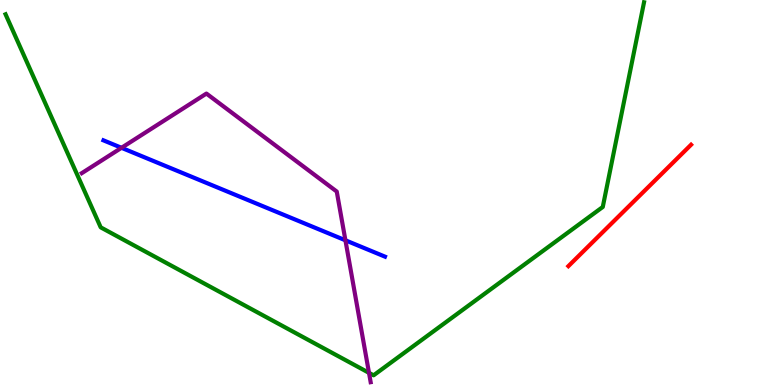[{'lines': ['blue', 'red'], 'intersections': []}, {'lines': ['green', 'red'], 'intersections': []}, {'lines': ['purple', 'red'], 'intersections': []}, {'lines': ['blue', 'green'], 'intersections': []}, {'lines': ['blue', 'purple'], 'intersections': [{'x': 1.57, 'y': 6.16}, {'x': 4.46, 'y': 3.76}]}, {'lines': ['green', 'purple'], 'intersections': [{'x': 4.76, 'y': 0.316}]}]